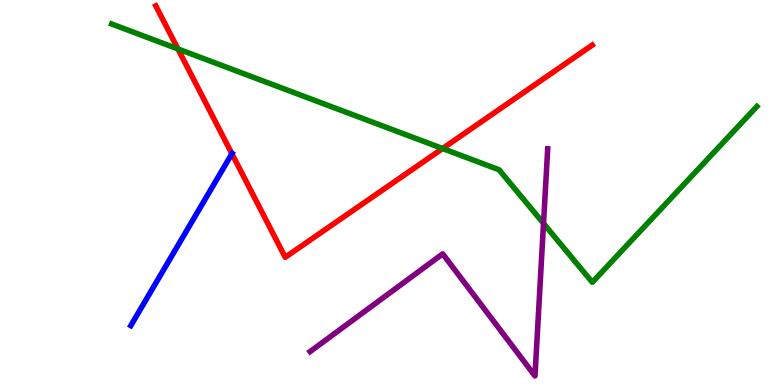[{'lines': ['blue', 'red'], 'intersections': [{'x': 2.99, 'y': 6.01}]}, {'lines': ['green', 'red'], 'intersections': [{'x': 2.3, 'y': 8.73}, {'x': 5.71, 'y': 6.14}]}, {'lines': ['purple', 'red'], 'intersections': []}, {'lines': ['blue', 'green'], 'intersections': []}, {'lines': ['blue', 'purple'], 'intersections': []}, {'lines': ['green', 'purple'], 'intersections': [{'x': 7.01, 'y': 4.2}]}]